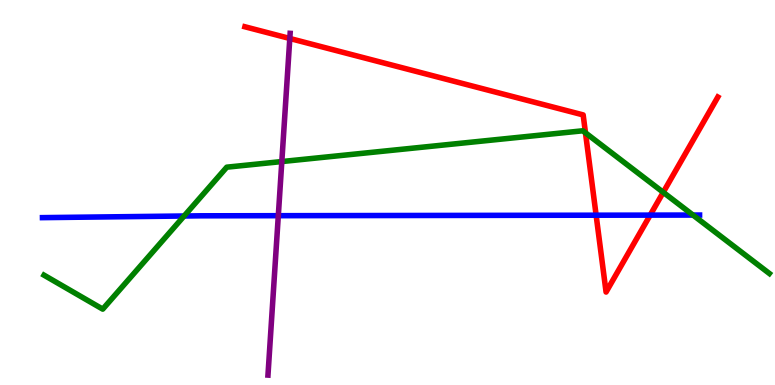[{'lines': ['blue', 'red'], 'intersections': [{'x': 7.69, 'y': 4.41}, {'x': 8.39, 'y': 4.41}]}, {'lines': ['green', 'red'], 'intersections': [{'x': 7.55, 'y': 6.55}, {'x': 8.56, 'y': 5.0}]}, {'lines': ['purple', 'red'], 'intersections': [{'x': 3.74, 'y': 9.0}]}, {'lines': ['blue', 'green'], 'intersections': [{'x': 2.38, 'y': 4.39}, {'x': 8.94, 'y': 4.41}]}, {'lines': ['blue', 'purple'], 'intersections': [{'x': 3.59, 'y': 4.4}]}, {'lines': ['green', 'purple'], 'intersections': [{'x': 3.64, 'y': 5.8}]}]